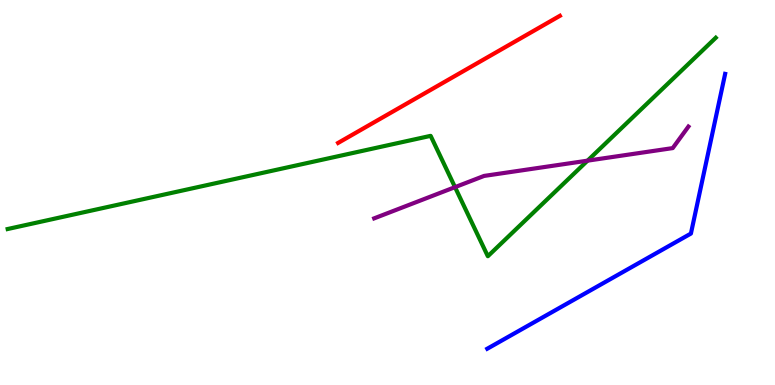[{'lines': ['blue', 'red'], 'intersections': []}, {'lines': ['green', 'red'], 'intersections': []}, {'lines': ['purple', 'red'], 'intersections': []}, {'lines': ['blue', 'green'], 'intersections': []}, {'lines': ['blue', 'purple'], 'intersections': []}, {'lines': ['green', 'purple'], 'intersections': [{'x': 5.87, 'y': 5.14}, {'x': 7.58, 'y': 5.83}]}]